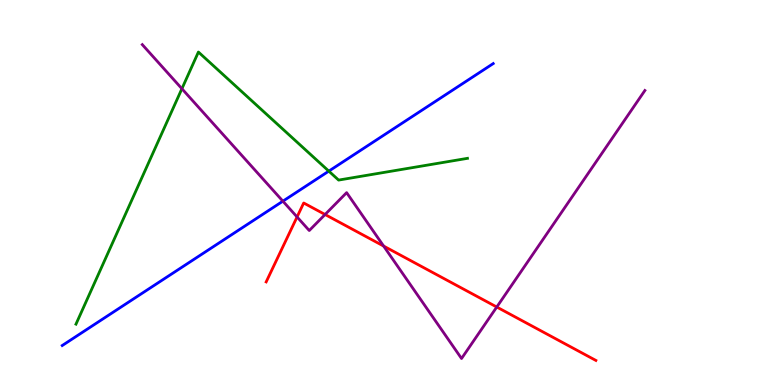[{'lines': ['blue', 'red'], 'intersections': []}, {'lines': ['green', 'red'], 'intersections': []}, {'lines': ['purple', 'red'], 'intersections': [{'x': 3.83, 'y': 4.36}, {'x': 4.19, 'y': 4.43}, {'x': 4.95, 'y': 3.61}, {'x': 6.41, 'y': 2.03}]}, {'lines': ['blue', 'green'], 'intersections': [{'x': 4.24, 'y': 5.55}]}, {'lines': ['blue', 'purple'], 'intersections': [{'x': 3.65, 'y': 4.77}]}, {'lines': ['green', 'purple'], 'intersections': [{'x': 2.35, 'y': 7.7}]}]